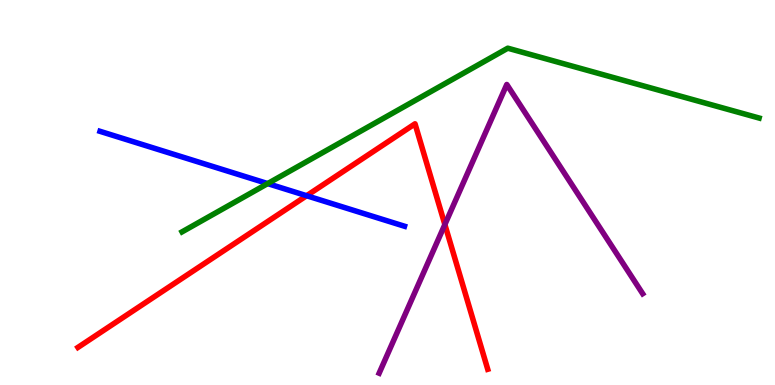[{'lines': ['blue', 'red'], 'intersections': [{'x': 3.96, 'y': 4.92}]}, {'lines': ['green', 'red'], 'intersections': []}, {'lines': ['purple', 'red'], 'intersections': [{'x': 5.74, 'y': 4.17}]}, {'lines': ['blue', 'green'], 'intersections': [{'x': 3.45, 'y': 5.23}]}, {'lines': ['blue', 'purple'], 'intersections': []}, {'lines': ['green', 'purple'], 'intersections': []}]